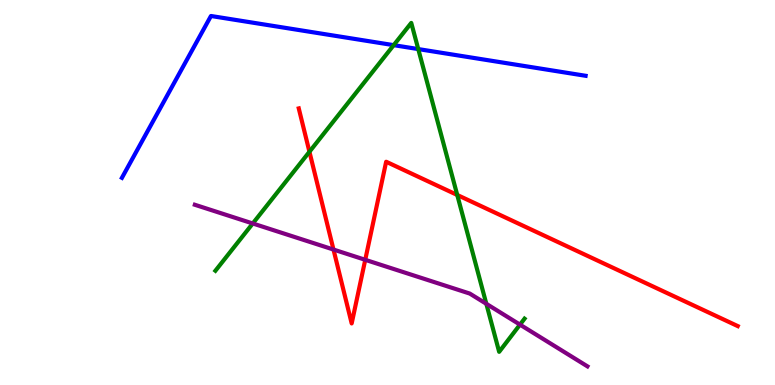[{'lines': ['blue', 'red'], 'intersections': []}, {'lines': ['green', 'red'], 'intersections': [{'x': 3.99, 'y': 6.06}, {'x': 5.9, 'y': 4.94}]}, {'lines': ['purple', 'red'], 'intersections': [{'x': 4.3, 'y': 3.52}, {'x': 4.71, 'y': 3.25}]}, {'lines': ['blue', 'green'], 'intersections': [{'x': 5.08, 'y': 8.83}, {'x': 5.4, 'y': 8.73}]}, {'lines': ['blue', 'purple'], 'intersections': []}, {'lines': ['green', 'purple'], 'intersections': [{'x': 3.26, 'y': 4.2}, {'x': 6.28, 'y': 2.11}, {'x': 6.71, 'y': 1.57}]}]